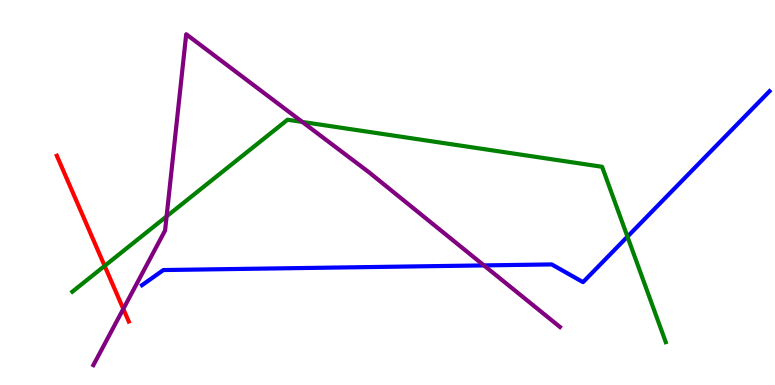[{'lines': ['blue', 'red'], 'intersections': []}, {'lines': ['green', 'red'], 'intersections': [{'x': 1.35, 'y': 3.09}]}, {'lines': ['purple', 'red'], 'intersections': [{'x': 1.59, 'y': 1.98}]}, {'lines': ['blue', 'green'], 'intersections': [{'x': 8.1, 'y': 3.85}]}, {'lines': ['blue', 'purple'], 'intersections': [{'x': 6.24, 'y': 3.11}]}, {'lines': ['green', 'purple'], 'intersections': [{'x': 2.15, 'y': 4.38}, {'x': 3.9, 'y': 6.83}]}]